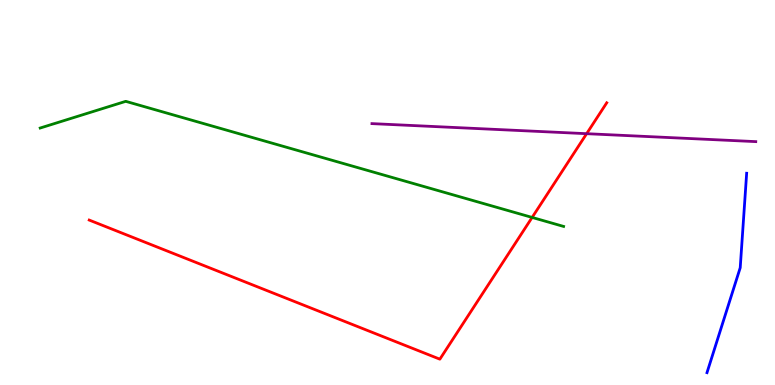[{'lines': ['blue', 'red'], 'intersections': []}, {'lines': ['green', 'red'], 'intersections': [{'x': 6.87, 'y': 4.35}]}, {'lines': ['purple', 'red'], 'intersections': [{'x': 7.57, 'y': 6.53}]}, {'lines': ['blue', 'green'], 'intersections': []}, {'lines': ['blue', 'purple'], 'intersections': []}, {'lines': ['green', 'purple'], 'intersections': []}]